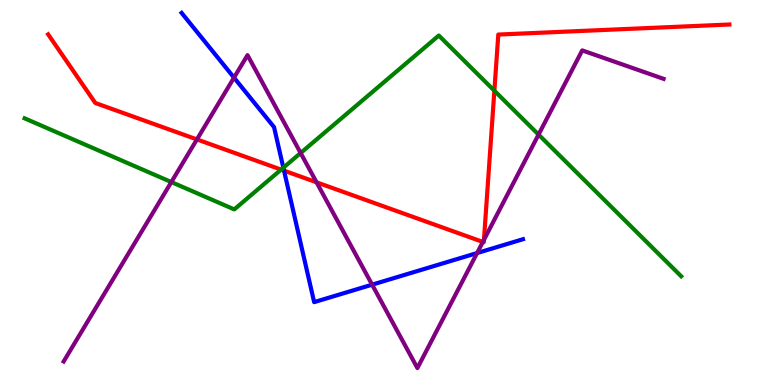[{'lines': ['blue', 'red'], 'intersections': [{'x': 3.66, 'y': 5.57}]}, {'lines': ['green', 'red'], 'intersections': [{'x': 3.63, 'y': 5.59}, {'x': 6.38, 'y': 7.64}]}, {'lines': ['purple', 'red'], 'intersections': [{'x': 2.54, 'y': 6.38}, {'x': 4.08, 'y': 5.26}, {'x': 6.23, 'y': 3.72}, {'x': 6.24, 'y': 3.77}]}, {'lines': ['blue', 'green'], 'intersections': [{'x': 3.66, 'y': 5.64}]}, {'lines': ['blue', 'purple'], 'intersections': [{'x': 3.02, 'y': 7.98}, {'x': 4.8, 'y': 2.61}, {'x': 6.16, 'y': 3.43}]}, {'lines': ['green', 'purple'], 'intersections': [{'x': 2.21, 'y': 5.27}, {'x': 3.88, 'y': 6.03}, {'x': 6.95, 'y': 6.5}]}]